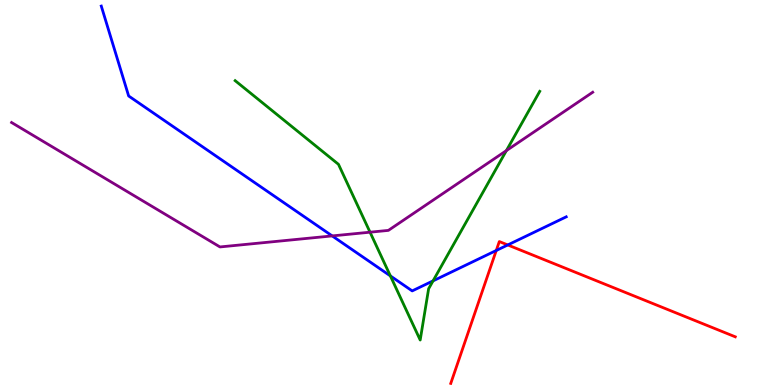[{'lines': ['blue', 'red'], 'intersections': [{'x': 6.4, 'y': 3.49}, {'x': 6.55, 'y': 3.64}]}, {'lines': ['green', 'red'], 'intersections': []}, {'lines': ['purple', 'red'], 'intersections': []}, {'lines': ['blue', 'green'], 'intersections': [{'x': 5.04, 'y': 2.83}, {'x': 5.59, 'y': 2.7}]}, {'lines': ['blue', 'purple'], 'intersections': [{'x': 4.29, 'y': 3.87}]}, {'lines': ['green', 'purple'], 'intersections': [{'x': 4.77, 'y': 3.97}, {'x': 6.53, 'y': 6.09}]}]